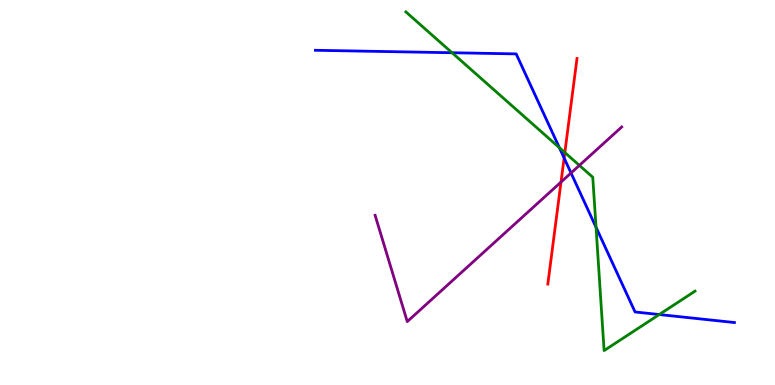[{'lines': ['blue', 'red'], 'intersections': [{'x': 7.28, 'y': 5.9}]}, {'lines': ['green', 'red'], 'intersections': [{'x': 7.29, 'y': 6.04}]}, {'lines': ['purple', 'red'], 'intersections': [{'x': 7.24, 'y': 5.27}]}, {'lines': ['blue', 'green'], 'intersections': [{'x': 5.83, 'y': 8.63}, {'x': 7.22, 'y': 6.16}, {'x': 7.69, 'y': 4.1}, {'x': 8.51, 'y': 1.83}]}, {'lines': ['blue', 'purple'], 'intersections': [{'x': 7.37, 'y': 5.51}]}, {'lines': ['green', 'purple'], 'intersections': [{'x': 7.48, 'y': 5.7}]}]